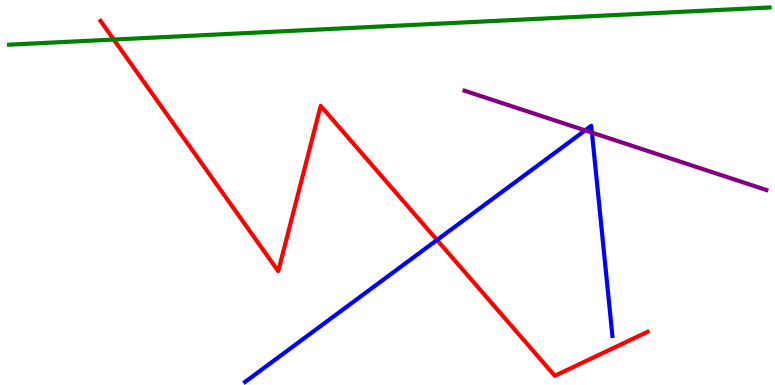[{'lines': ['blue', 'red'], 'intersections': [{'x': 5.64, 'y': 3.77}]}, {'lines': ['green', 'red'], 'intersections': [{'x': 1.47, 'y': 8.97}]}, {'lines': ['purple', 'red'], 'intersections': []}, {'lines': ['blue', 'green'], 'intersections': []}, {'lines': ['blue', 'purple'], 'intersections': [{'x': 7.55, 'y': 6.61}, {'x': 7.64, 'y': 6.56}]}, {'lines': ['green', 'purple'], 'intersections': []}]